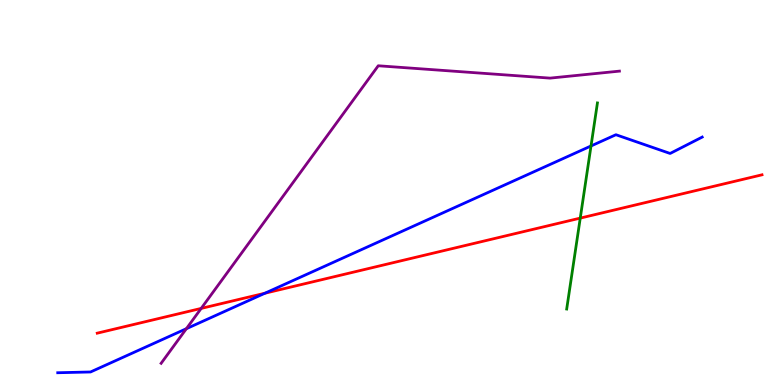[{'lines': ['blue', 'red'], 'intersections': [{'x': 3.42, 'y': 2.38}]}, {'lines': ['green', 'red'], 'intersections': [{'x': 7.49, 'y': 4.33}]}, {'lines': ['purple', 'red'], 'intersections': [{'x': 2.6, 'y': 1.99}]}, {'lines': ['blue', 'green'], 'intersections': [{'x': 7.63, 'y': 6.21}]}, {'lines': ['blue', 'purple'], 'intersections': [{'x': 2.4, 'y': 1.46}]}, {'lines': ['green', 'purple'], 'intersections': []}]